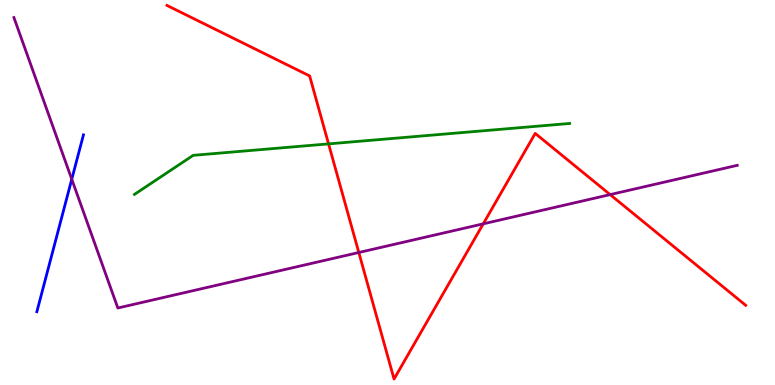[{'lines': ['blue', 'red'], 'intersections': []}, {'lines': ['green', 'red'], 'intersections': [{'x': 4.24, 'y': 6.26}]}, {'lines': ['purple', 'red'], 'intersections': [{'x': 4.63, 'y': 3.44}, {'x': 6.24, 'y': 4.19}, {'x': 7.87, 'y': 4.95}]}, {'lines': ['blue', 'green'], 'intersections': []}, {'lines': ['blue', 'purple'], 'intersections': [{'x': 0.926, 'y': 5.34}]}, {'lines': ['green', 'purple'], 'intersections': []}]